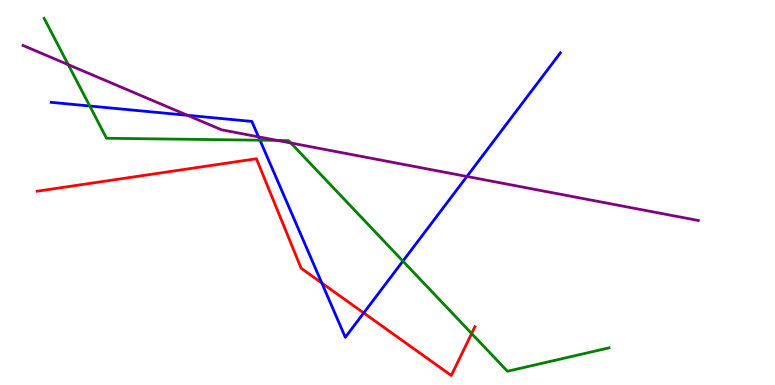[{'lines': ['blue', 'red'], 'intersections': [{'x': 4.15, 'y': 2.65}, {'x': 4.69, 'y': 1.87}]}, {'lines': ['green', 'red'], 'intersections': [{'x': 6.09, 'y': 1.34}]}, {'lines': ['purple', 'red'], 'intersections': []}, {'lines': ['blue', 'green'], 'intersections': [{'x': 1.16, 'y': 7.25}, {'x': 3.35, 'y': 6.36}, {'x': 5.2, 'y': 3.22}]}, {'lines': ['blue', 'purple'], 'intersections': [{'x': 2.42, 'y': 7.01}, {'x': 3.34, 'y': 6.45}, {'x': 6.02, 'y': 5.42}]}, {'lines': ['green', 'purple'], 'intersections': [{'x': 0.88, 'y': 8.32}, {'x': 3.58, 'y': 6.35}, {'x': 3.75, 'y': 6.29}]}]